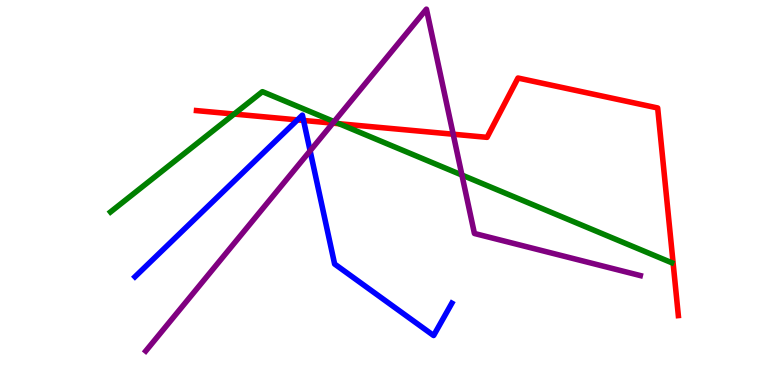[{'lines': ['blue', 'red'], 'intersections': [{'x': 3.84, 'y': 6.89}, {'x': 3.92, 'y': 6.87}]}, {'lines': ['green', 'red'], 'intersections': [{'x': 3.02, 'y': 7.04}, {'x': 4.38, 'y': 6.79}]}, {'lines': ['purple', 'red'], 'intersections': [{'x': 4.29, 'y': 6.8}, {'x': 5.85, 'y': 6.51}]}, {'lines': ['blue', 'green'], 'intersections': []}, {'lines': ['blue', 'purple'], 'intersections': [{'x': 4.0, 'y': 6.08}]}, {'lines': ['green', 'purple'], 'intersections': [{'x': 4.31, 'y': 6.84}, {'x': 5.96, 'y': 5.45}]}]